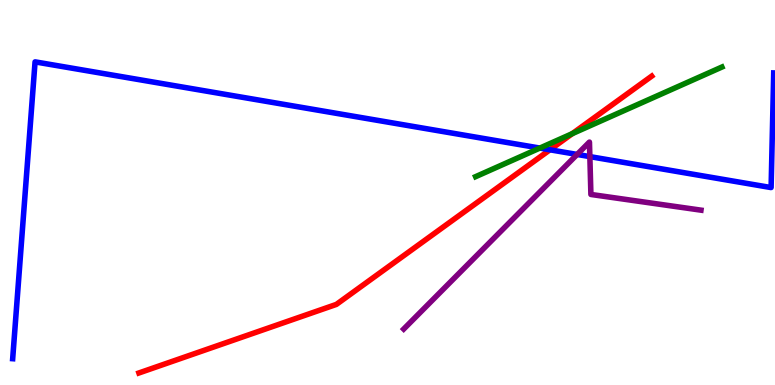[{'lines': ['blue', 'red'], 'intersections': [{'x': 7.1, 'y': 6.11}]}, {'lines': ['green', 'red'], 'intersections': [{'x': 7.38, 'y': 6.53}]}, {'lines': ['purple', 'red'], 'intersections': []}, {'lines': ['blue', 'green'], 'intersections': [{'x': 6.97, 'y': 6.15}]}, {'lines': ['blue', 'purple'], 'intersections': [{'x': 7.45, 'y': 5.99}, {'x': 7.61, 'y': 5.93}]}, {'lines': ['green', 'purple'], 'intersections': []}]